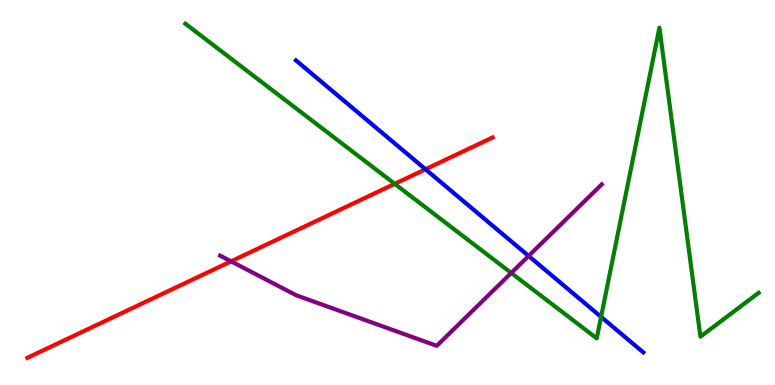[{'lines': ['blue', 'red'], 'intersections': [{'x': 5.49, 'y': 5.6}]}, {'lines': ['green', 'red'], 'intersections': [{'x': 5.09, 'y': 5.22}]}, {'lines': ['purple', 'red'], 'intersections': [{'x': 2.98, 'y': 3.21}]}, {'lines': ['blue', 'green'], 'intersections': [{'x': 7.76, 'y': 1.77}]}, {'lines': ['blue', 'purple'], 'intersections': [{'x': 6.82, 'y': 3.35}]}, {'lines': ['green', 'purple'], 'intersections': [{'x': 6.6, 'y': 2.91}]}]